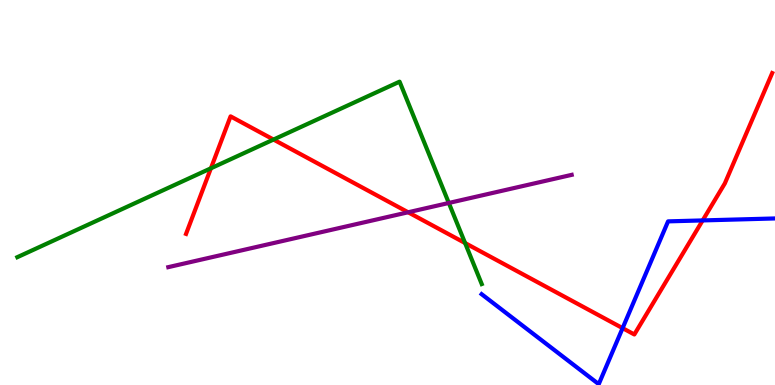[{'lines': ['blue', 'red'], 'intersections': [{'x': 8.03, 'y': 1.48}, {'x': 9.07, 'y': 4.27}]}, {'lines': ['green', 'red'], 'intersections': [{'x': 2.72, 'y': 5.63}, {'x': 3.53, 'y': 6.38}, {'x': 6.0, 'y': 3.69}]}, {'lines': ['purple', 'red'], 'intersections': [{'x': 5.27, 'y': 4.49}]}, {'lines': ['blue', 'green'], 'intersections': []}, {'lines': ['blue', 'purple'], 'intersections': []}, {'lines': ['green', 'purple'], 'intersections': [{'x': 5.79, 'y': 4.73}]}]